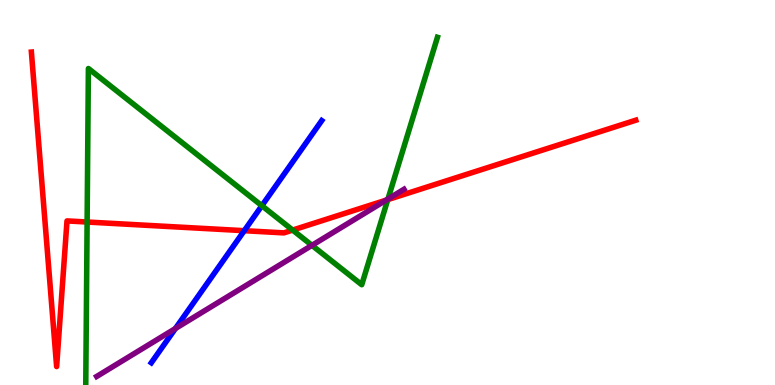[{'lines': ['blue', 'red'], 'intersections': [{'x': 3.15, 'y': 4.01}]}, {'lines': ['green', 'red'], 'intersections': [{'x': 1.12, 'y': 4.23}, {'x': 3.78, 'y': 4.02}, {'x': 5.0, 'y': 4.82}]}, {'lines': ['purple', 'red'], 'intersections': [{'x': 4.98, 'y': 4.8}]}, {'lines': ['blue', 'green'], 'intersections': [{'x': 3.38, 'y': 4.66}]}, {'lines': ['blue', 'purple'], 'intersections': [{'x': 2.26, 'y': 1.47}]}, {'lines': ['green', 'purple'], 'intersections': [{'x': 4.03, 'y': 3.63}, {'x': 5.01, 'y': 4.83}]}]